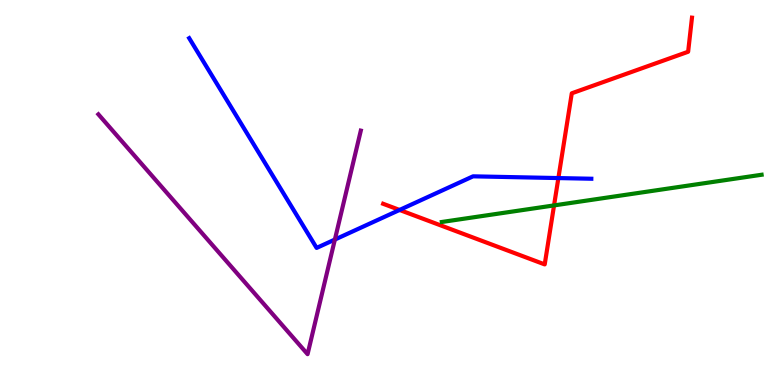[{'lines': ['blue', 'red'], 'intersections': [{'x': 5.16, 'y': 4.55}, {'x': 7.2, 'y': 5.37}]}, {'lines': ['green', 'red'], 'intersections': [{'x': 7.15, 'y': 4.66}]}, {'lines': ['purple', 'red'], 'intersections': []}, {'lines': ['blue', 'green'], 'intersections': []}, {'lines': ['blue', 'purple'], 'intersections': [{'x': 4.32, 'y': 3.78}]}, {'lines': ['green', 'purple'], 'intersections': []}]